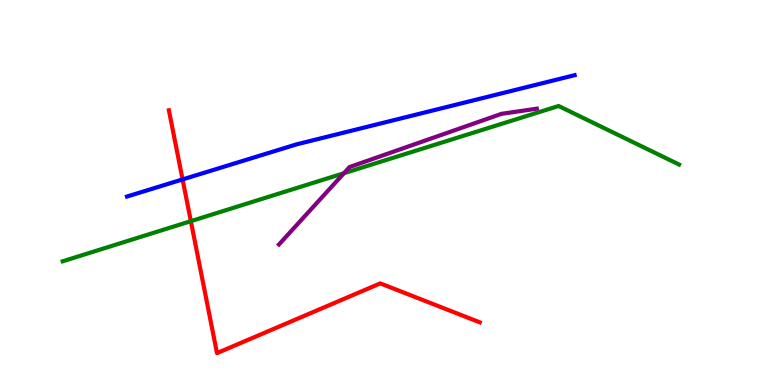[{'lines': ['blue', 'red'], 'intersections': [{'x': 2.36, 'y': 5.34}]}, {'lines': ['green', 'red'], 'intersections': [{'x': 2.46, 'y': 4.26}]}, {'lines': ['purple', 'red'], 'intersections': []}, {'lines': ['blue', 'green'], 'intersections': []}, {'lines': ['blue', 'purple'], 'intersections': []}, {'lines': ['green', 'purple'], 'intersections': [{'x': 4.44, 'y': 5.5}]}]